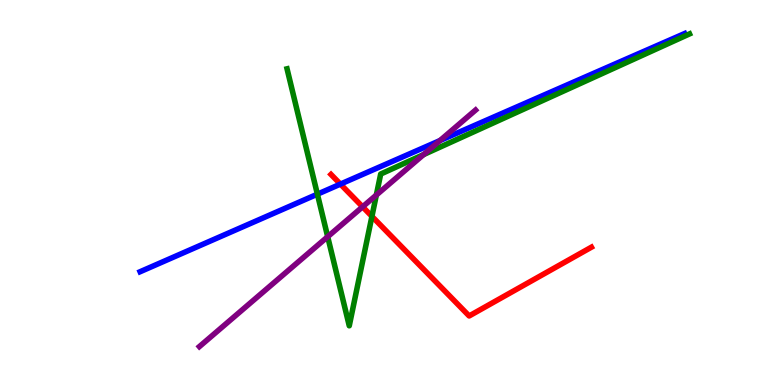[{'lines': ['blue', 'red'], 'intersections': [{'x': 4.39, 'y': 5.22}]}, {'lines': ['green', 'red'], 'intersections': [{'x': 4.8, 'y': 4.38}]}, {'lines': ['purple', 'red'], 'intersections': [{'x': 4.68, 'y': 4.63}]}, {'lines': ['blue', 'green'], 'intersections': [{'x': 4.1, 'y': 4.96}]}, {'lines': ['blue', 'purple'], 'intersections': [{'x': 5.68, 'y': 6.35}]}, {'lines': ['green', 'purple'], 'intersections': [{'x': 4.23, 'y': 3.85}, {'x': 4.86, 'y': 4.93}, {'x': 5.47, 'y': 5.99}]}]